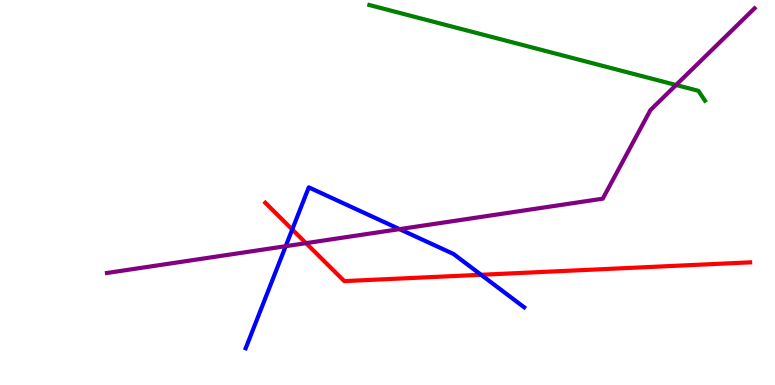[{'lines': ['blue', 'red'], 'intersections': [{'x': 3.77, 'y': 4.04}, {'x': 6.21, 'y': 2.86}]}, {'lines': ['green', 'red'], 'intersections': []}, {'lines': ['purple', 'red'], 'intersections': [{'x': 3.95, 'y': 3.68}]}, {'lines': ['blue', 'green'], 'intersections': []}, {'lines': ['blue', 'purple'], 'intersections': [{'x': 3.69, 'y': 3.61}, {'x': 5.16, 'y': 4.05}]}, {'lines': ['green', 'purple'], 'intersections': [{'x': 8.72, 'y': 7.79}]}]